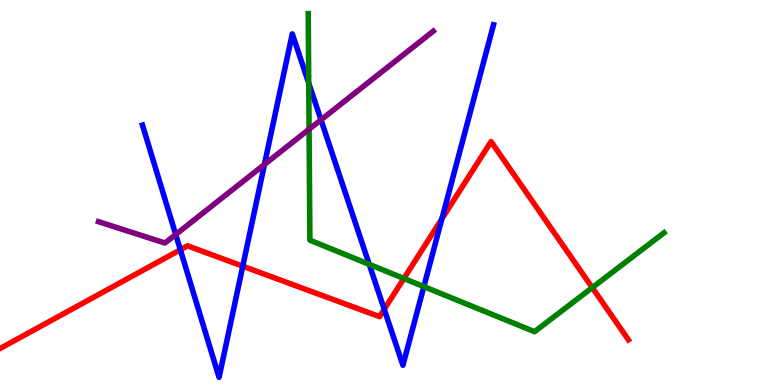[{'lines': ['blue', 'red'], 'intersections': [{'x': 2.33, 'y': 3.51}, {'x': 3.13, 'y': 3.09}, {'x': 4.96, 'y': 1.97}, {'x': 5.7, 'y': 4.32}]}, {'lines': ['green', 'red'], 'intersections': [{'x': 5.21, 'y': 2.77}, {'x': 7.64, 'y': 2.53}]}, {'lines': ['purple', 'red'], 'intersections': []}, {'lines': ['blue', 'green'], 'intersections': [{'x': 3.98, 'y': 7.84}, {'x': 4.76, 'y': 3.13}, {'x': 5.47, 'y': 2.56}]}, {'lines': ['blue', 'purple'], 'intersections': [{'x': 2.27, 'y': 3.91}, {'x': 3.41, 'y': 5.73}, {'x': 4.14, 'y': 6.89}]}, {'lines': ['green', 'purple'], 'intersections': [{'x': 3.99, 'y': 6.64}]}]